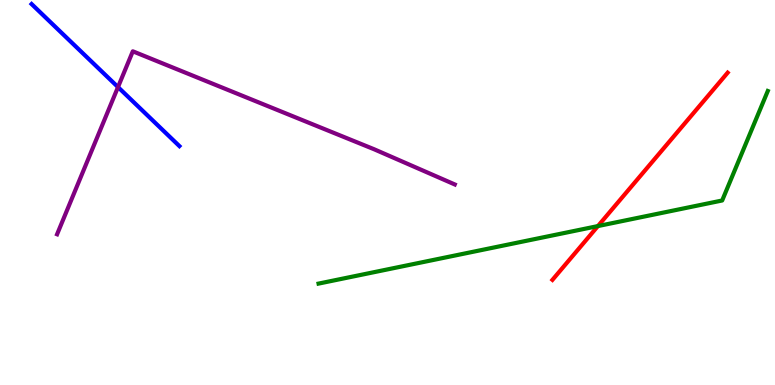[{'lines': ['blue', 'red'], 'intersections': []}, {'lines': ['green', 'red'], 'intersections': [{'x': 7.72, 'y': 4.13}]}, {'lines': ['purple', 'red'], 'intersections': []}, {'lines': ['blue', 'green'], 'intersections': []}, {'lines': ['blue', 'purple'], 'intersections': [{'x': 1.52, 'y': 7.74}]}, {'lines': ['green', 'purple'], 'intersections': []}]